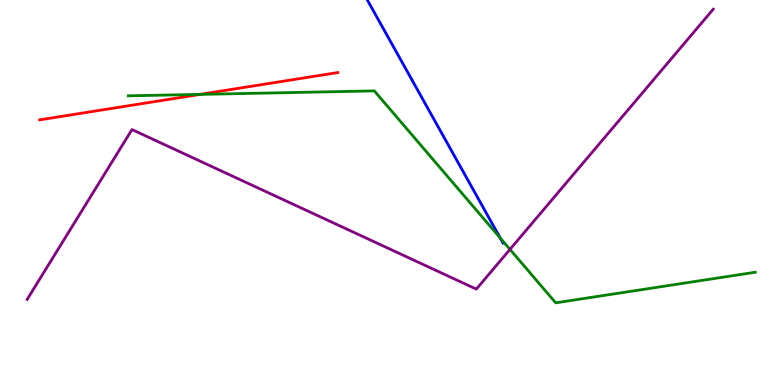[{'lines': ['blue', 'red'], 'intersections': []}, {'lines': ['green', 'red'], 'intersections': [{'x': 2.58, 'y': 7.55}]}, {'lines': ['purple', 'red'], 'intersections': []}, {'lines': ['blue', 'green'], 'intersections': [{'x': 6.45, 'y': 3.82}]}, {'lines': ['blue', 'purple'], 'intersections': []}, {'lines': ['green', 'purple'], 'intersections': [{'x': 6.58, 'y': 3.52}]}]